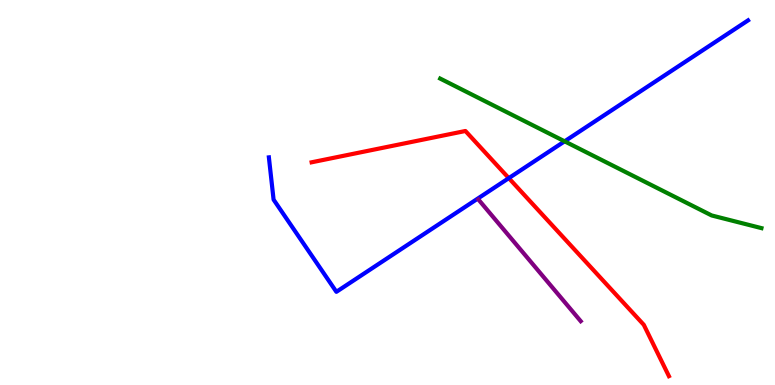[{'lines': ['blue', 'red'], 'intersections': [{'x': 6.57, 'y': 5.37}]}, {'lines': ['green', 'red'], 'intersections': []}, {'lines': ['purple', 'red'], 'intersections': []}, {'lines': ['blue', 'green'], 'intersections': [{'x': 7.29, 'y': 6.33}]}, {'lines': ['blue', 'purple'], 'intersections': []}, {'lines': ['green', 'purple'], 'intersections': []}]